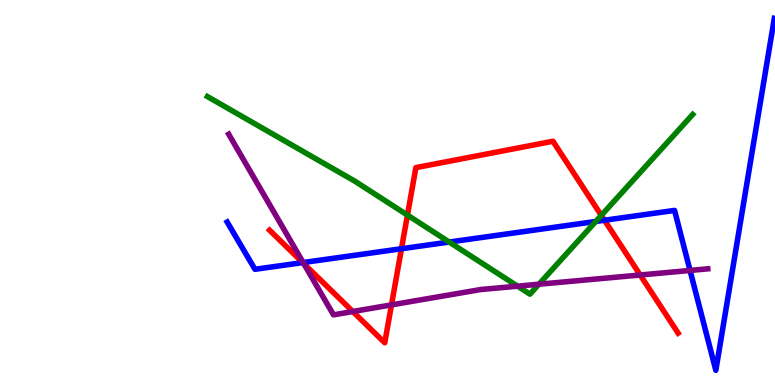[{'lines': ['blue', 'red'], 'intersections': [{'x': 3.91, 'y': 3.18}, {'x': 5.18, 'y': 3.54}, {'x': 7.8, 'y': 4.28}]}, {'lines': ['green', 'red'], 'intersections': [{'x': 5.26, 'y': 4.41}, {'x': 7.76, 'y': 4.41}]}, {'lines': ['purple', 'red'], 'intersections': [{'x': 3.92, 'y': 3.15}, {'x': 4.55, 'y': 1.91}, {'x': 5.05, 'y': 2.08}, {'x': 8.26, 'y': 2.86}]}, {'lines': ['blue', 'green'], 'intersections': [{'x': 5.8, 'y': 3.71}, {'x': 7.69, 'y': 4.25}]}, {'lines': ['blue', 'purple'], 'intersections': [{'x': 3.91, 'y': 3.18}, {'x': 8.9, 'y': 2.98}]}, {'lines': ['green', 'purple'], 'intersections': [{'x': 6.68, 'y': 2.57}, {'x': 6.95, 'y': 2.62}]}]